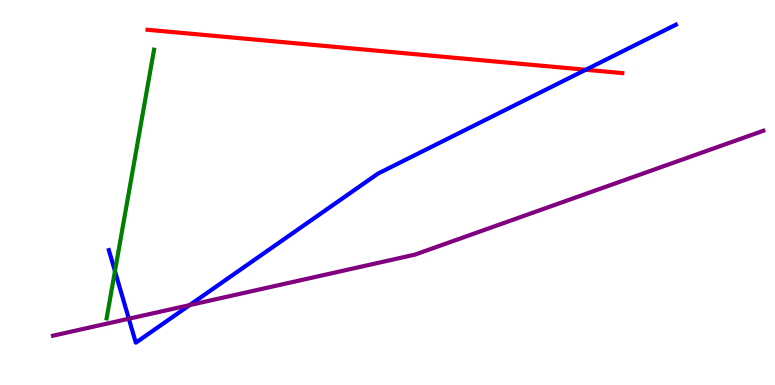[{'lines': ['blue', 'red'], 'intersections': [{'x': 7.56, 'y': 8.19}]}, {'lines': ['green', 'red'], 'intersections': []}, {'lines': ['purple', 'red'], 'intersections': []}, {'lines': ['blue', 'green'], 'intersections': [{'x': 1.48, 'y': 2.96}]}, {'lines': ['blue', 'purple'], 'intersections': [{'x': 1.66, 'y': 1.72}, {'x': 2.45, 'y': 2.08}]}, {'lines': ['green', 'purple'], 'intersections': []}]